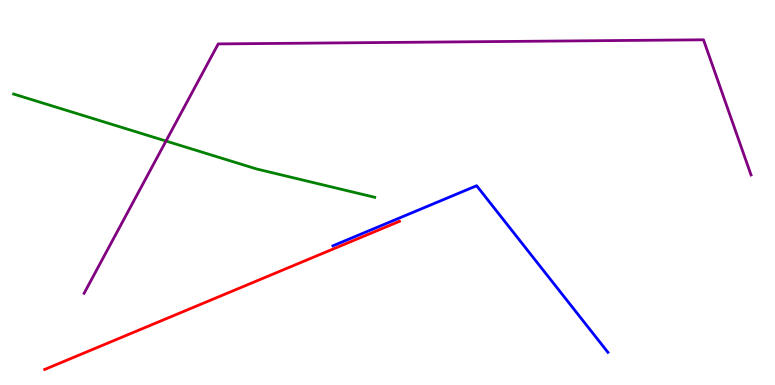[{'lines': ['blue', 'red'], 'intersections': []}, {'lines': ['green', 'red'], 'intersections': []}, {'lines': ['purple', 'red'], 'intersections': []}, {'lines': ['blue', 'green'], 'intersections': []}, {'lines': ['blue', 'purple'], 'intersections': []}, {'lines': ['green', 'purple'], 'intersections': [{'x': 2.14, 'y': 6.34}]}]